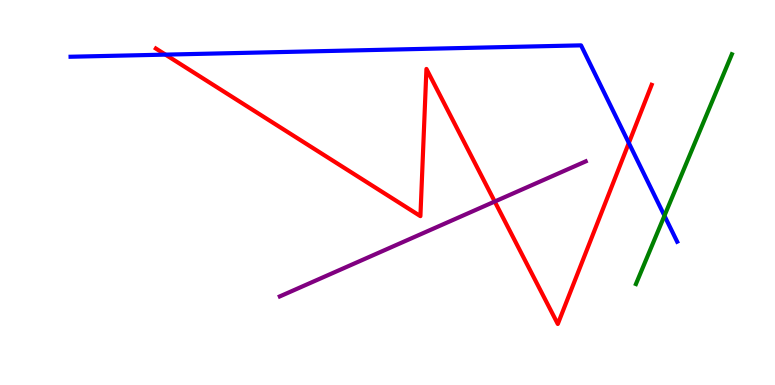[{'lines': ['blue', 'red'], 'intersections': [{'x': 2.14, 'y': 8.58}, {'x': 8.11, 'y': 6.29}]}, {'lines': ['green', 'red'], 'intersections': []}, {'lines': ['purple', 'red'], 'intersections': [{'x': 6.38, 'y': 4.77}]}, {'lines': ['blue', 'green'], 'intersections': [{'x': 8.57, 'y': 4.4}]}, {'lines': ['blue', 'purple'], 'intersections': []}, {'lines': ['green', 'purple'], 'intersections': []}]